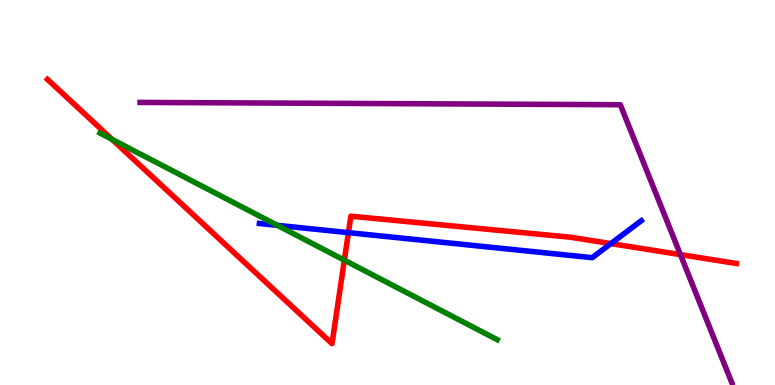[{'lines': ['blue', 'red'], 'intersections': [{'x': 4.5, 'y': 3.96}, {'x': 7.88, 'y': 3.67}]}, {'lines': ['green', 'red'], 'intersections': [{'x': 1.45, 'y': 6.38}, {'x': 4.44, 'y': 3.24}]}, {'lines': ['purple', 'red'], 'intersections': [{'x': 8.78, 'y': 3.39}]}, {'lines': ['blue', 'green'], 'intersections': [{'x': 3.58, 'y': 4.15}]}, {'lines': ['blue', 'purple'], 'intersections': []}, {'lines': ['green', 'purple'], 'intersections': []}]